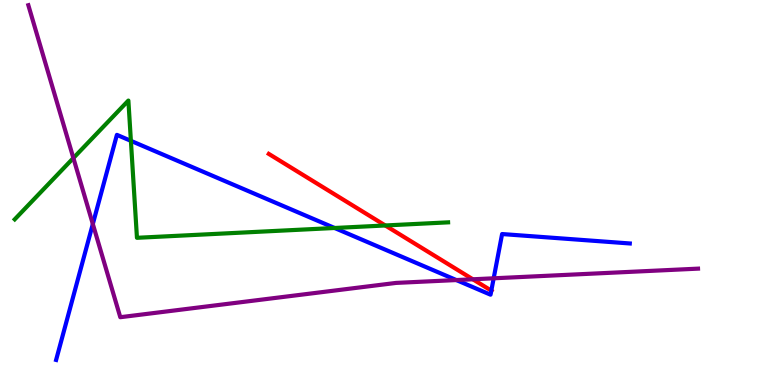[{'lines': ['blue', 'red'], 'intersections': [{'x': 6.34, 'y': 2.45}]}, {'lines': ['green', 'red'], 'intersections': [{'x': 4.97, 'y': 4.14}]}, {'lines': ['purple', 'red'], 'intersections': [{'x': 6.1, 'y': 2.75}]}, {'lines': ['blue', 'green'], 'intersections': [{'x': 1.69, 'y': 6.34}, {'x': 4.32, 'y': 4.08}]}, {'lines': ['blue', 'purple'], 'intersections': [{'x': 1.2, 'y': 4.18}, {'x': 5.89, 'y': 2.73}, {'x': 6.37, 'y': 2.77}]}, {'lines': ['green', 'purple'], 'intersections': [{'x': 0.947, 'y': 5.9}]}]